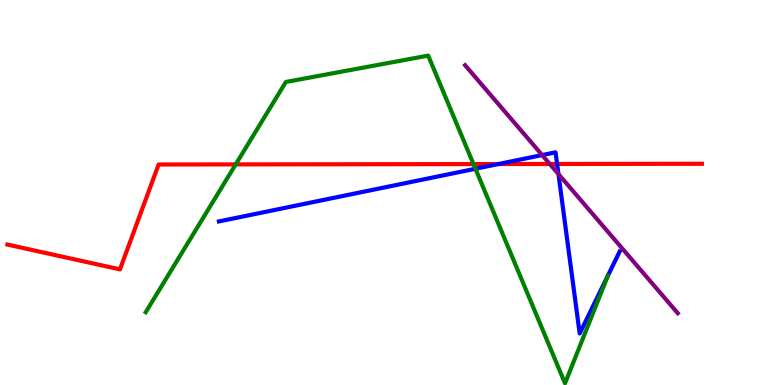[{'lines': ['blue', 'red'], 'intersections': [{'x': 6.43, 'y': 5.74}, {'x': 7.19, 'y': 5.74}]}, {'lines': ['green', 'red'], 'intersections': [{'x': 3.04, 'y': 5.73}, {'x': 6.11, 'y': 5.74}]}, {'lines': ['purple', 'red'], 'intersections': [{'x': 7.09, 'y': 5.74}]}, {'lines': ['blue', 'green'], 'intersections': [{'x': 6.13, 'y': 5.62}]}, {'lines': ['blue', 'purple'], 'intersections': [{'x': 7.0, 'y': 5.97}, {'x': 7.21, 'y': 5.48}]}, {'lines': ['green', 'purple'], 'intersections': []}]